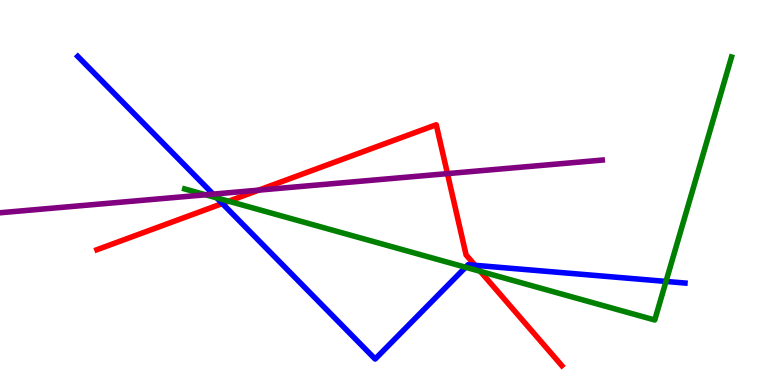[{'lines': ['blue', 'red'], 'intersections': [{'x': 2.87, 'y': 4.71}, {'x': 6.13, 'y': 3.11}]}, {'lines': ['green', 'red'], 'intersections': [{'x': 2.95, 'y': 4.77}, {'x': 6.2, 'y': 2.95}]}, {'lines': ['purple', 'red'], 'intersections': [{'x': 3.34, 'y': 5.06}, {'x': 5.77, 'y': 5.49}]}, {'lines': ['blue', 'green'], 'intersections': [{'x': 2.8, 'y': 4.86}, {'x': 6.01, 'y': 3.06}, {'x': 8.59, 'y': 2.69}]}, {'lines': ['blue', 'purple'], 'intersections': [{'x': 2.75, 'y': 4.96}]}, {'lines': ['green', 'purple'], 'intersections': [{'x': 2.65, 'y': 4.94}]}]